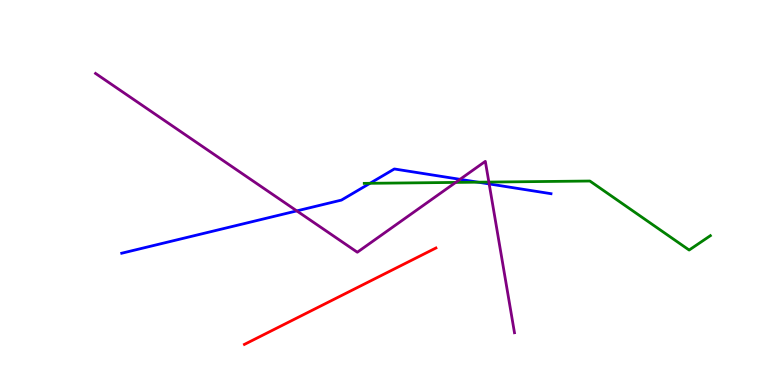[{'lines': ['blue', 'red'], 'intersections': []}, {'lines': ['green', 'red'], 'intersections': []}, {'lines': ['purple', 'red'], 'intersections': []}, {'lines': ['blue', 'green'], 'intersections': [{'x': 4.77, 'y': 5.24}, {'x': 6.17, 'y': 5.27}]}, {'lines': ['blue', 'purple'], 'intersections': [{'x': 3.83, 'y': 4.52}, {'x': 5.94, 'y': 5.34}, {'x': 6.31, 'y': 5.22}]}, {'lines': ['green', 'purple'], 'intersections': [{'x': 5.88, 'y': 5.26}, {'x': 6.31, 'y': 5.27}]}]